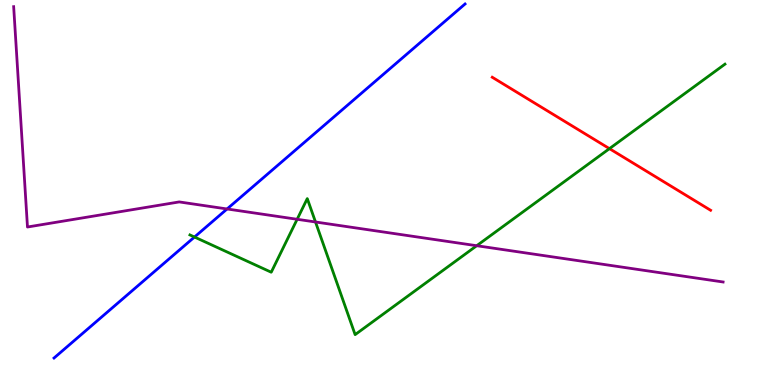[{'lines': ['blue', 'red'], 'intersections': []}, {'lines': ['green', 'red'], 'intersections': [{'x': 7.86, 'y': 6.14}]}, {'lines': ['purple', 'red'], 'intersections': []}, {'lines': ['blue', 'green'], 'intersections': [{'x': 2.51, 'y': 3.84}]}, {'lines': ['blue', 'purple'], 'intersections': [{'x': 2.93, 'y': 4.57}]}, {'lines': ['green', 'purple'], 'intersections': [{'x': 3.83, 'y': 4.3}, {'x': 4.07, 'y': 4.23}, {'x': 6.15, 'y': 3.62}]}]